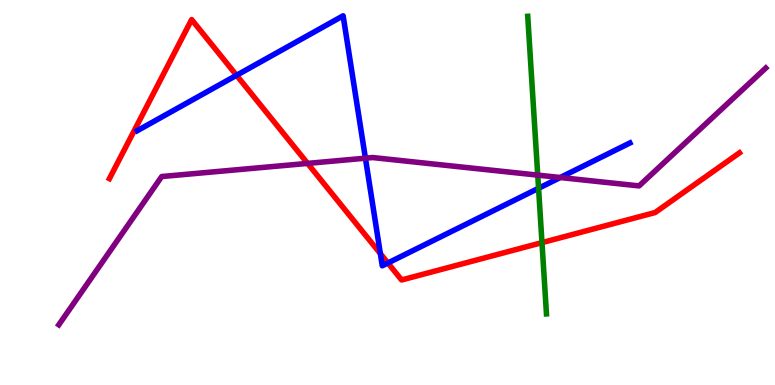[{'lines': ['blue', 'red'], 'intersections': [{'x': 3.05, 'y': 8.04}, {'x': 4.91, 'y': 3.41}, {'x': 5.01, 'y': 3.17}]}, {'lines': ['green', 'red'], 'intersections': [{'x': 6.99, 'y': 3.7}]}, {'lines': ['purple', 'red'], 'intersections': [{'x': 3.97, 'y': 5.76}]}, {'lines': ['blue', 'green'], 'intersections': [{'x': 6.95, 'y': 5.11}]}, {'lines': ['blue', 'purple'], 'intersections': [{'x': 4.72, 'y': 5.89}, {'x': 7.23, 'y': 5.39}]}, {'lines': ['green', 'purple'], 'intersections': [{'x': 6.94, 'y': 5.45}]}]